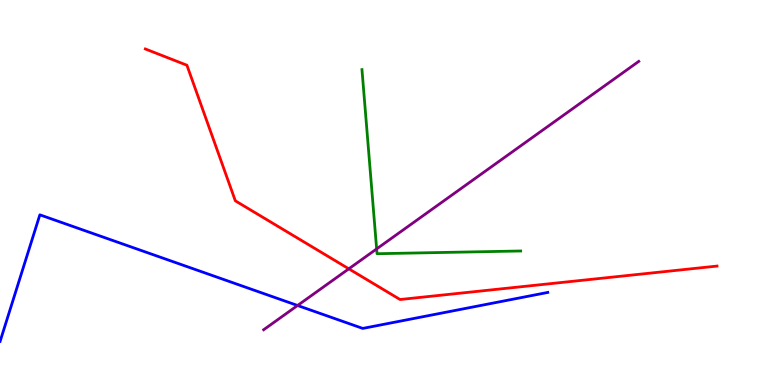[{'lines': ['blue', 'red'], 'intersections': []}, {'lines': ['green', 'red'], 'intersections': []}, {'lines': ['purple', 'red'], 'intersections': [{'x': 4.5, 'y': 3.02}]}, {'lines': ['blue', 'green'], 'intersections': []}, {'lines': ['blue', 'purple'], 'intersections': [{'x': 3.84, 'y': 2.07}]}, {'lines': ['green', 'purple'], 'intersections': [{'x': 4.86, 'y': 3.53}]}]